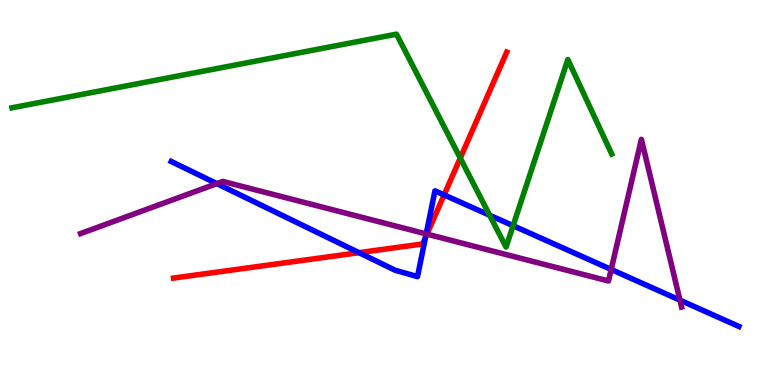[{'lines': ['blue', 'red'], 'intersections': [{'x': 4.63, 'y': 3.44}, {'x': 5.49, 'y': 3.83}, {'x': 5.73, 'y': 4.94}]}, {'lines': ['green', 'red'], 'intersections': [{'x': 5.94, 'y': 5.89}]}, {'lines': ['purple', 'red'], 'intersections': [{'x': 5.51, 'y': 3.92}]}, {'lines': ['blue', 'green'], 'intersections': [{'x': 6.32, 'y': 4.41}, {'x': 6.62, 'y': 4.14}]}, {'lines': ['blue', 'purple'], 'intersections': [{'x': 2.8, 'y': 5.23}, {'x': 5.5, 'y': 3.92}, {'x': 7.89, 'y': 3.0}, {'x': 8.77, 'y': 2.2}]}, {'lines': ['green', 'purple'], 'intersections': []}]